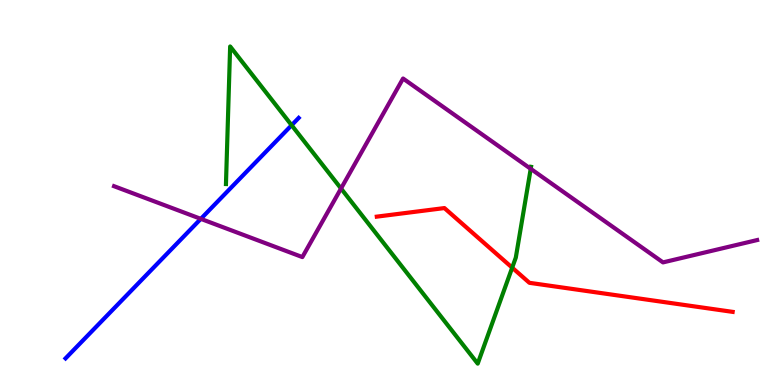[{'lines': ['blue', 'red'], 'intersections': []}, {'lines': ['green', 'red'], 'intersections': [{'x': 6.61, 'y': 3.05}]}, {'lines': ['purple', 'red'], 'intersections': []}, {'lines': ['blue', 'green'], 'intersections': [{'x': 3.76, 'y': 6.75}]}, {'lines': ['blue', 'purple'], 'intersections': [{'x': 2.59, 'y': 4.32}]}, {'lines': ['green', 'purple'], 'intersections': [{'x': 4.4, 'y': 5.1}, {'x': 6.85, 'y': 5.62}]}]